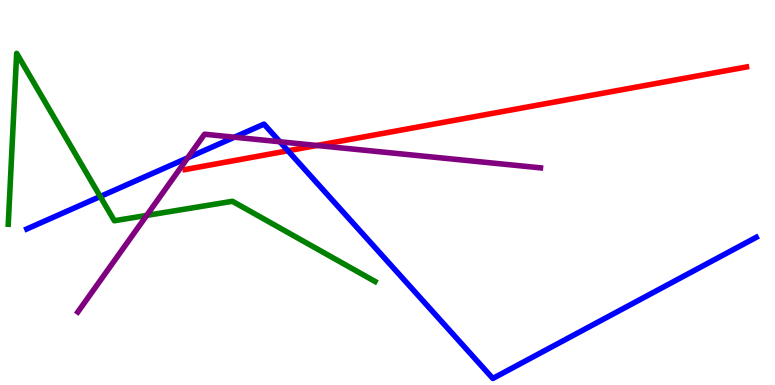[{'lines': ['blue', 'red'], 'intersections': [{'x': 3.72, 'y': 6.08}]}, {'lines': ['green', 'red'], 'intersections': []}, {'lines': ['purple', 'red'], 'intersections': [{'x': 4.09, 'y': 6.22}]}, {'lines': ['blue', 'green'], 'intersections': [{'x': 1.29, 'y': 4.9}]}, {'lines': ['blue', 'purple'], 'intersections': [{'x': 2.42, 'y': 5.9}, {'x': 3.02, 'y': 6.44}, {'x': 3.61, 'y': 6.32}]}, {'lines': ['green', 'purple'], 'intersections': [{'x': 1.89, 'y': 4.4}]}]